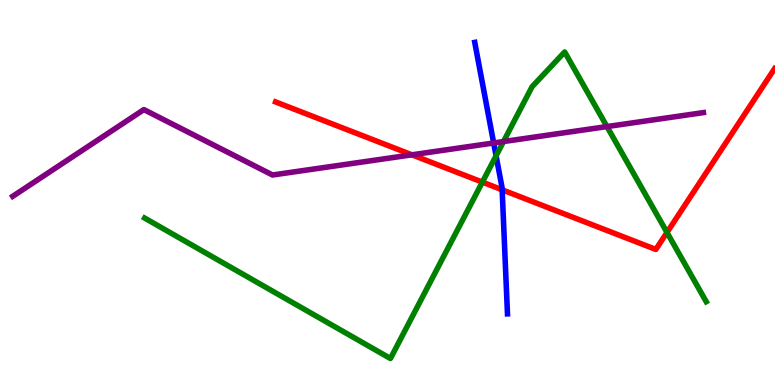[{'lines': ['blue', 'red'], 'intersections': [{'x': 6.48, 'y': 5.07}]}, {'lines': ['green', 'red'], 'intersections': [{'x': 6.22, 'y': 5.27}, {'x': 8.61, 'y': 3.96}]}, {'lines': ['purple', 'red'], 'intersections': [{'x': 5.32, 'y': 5.98}]}, {'lines': ['blue', 'green'], 'intersections': [{'x': 6.4, 'y': 5.95}]}, {'lines': ['blue', 'purple'], 'intersections': [{'x': 6.37, 'y': 6.29}]}, {'lines': ['green', 'purple'], 'intersections': [{'x': 6.5, 'y': 6.32}, {'x': 7.83, 'y': 6.71}]}]